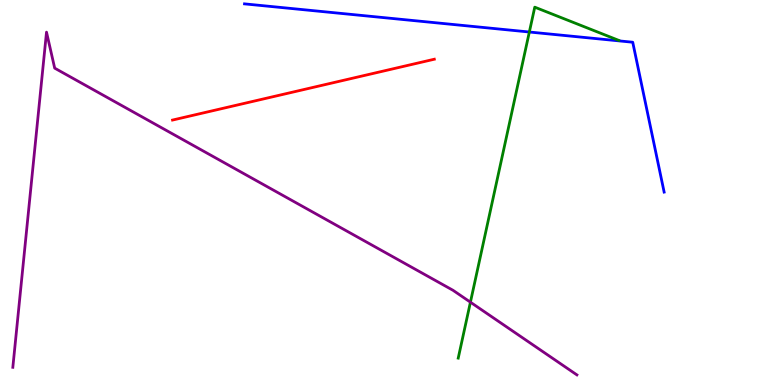[{'lines': ['blue', 'red'], 'intersections': []}, {'lines': ['green', 'red'], 'intersections': []}, {'lines': ['purple', 'red'], 'intersections': []}, {'lines': ['blue', 'green'], 'intersections': [{'x': 6.83, 'y': 9.17}]}, {'lines': ['blue', 'purple'], 'intersections': []}, {'lines': ['green', 'purple'], 'intersections': [{'x': 6.07, 'y': 2.15}]}]